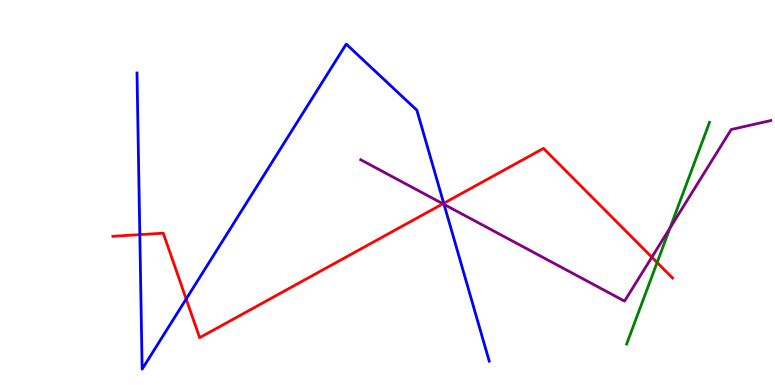[{'lines': ['blue', 'red'], 'intersections': [{'x': 1.8, 'y': 3.91}, {'x': 2.4, 'y': 2.23}, {'x': 5.73, 'y': 4.72}]}, {'lines': ['green', 'red'], 'intersections': [{'x': 8.48, 'y': 3.18}]}, {'lines': ['purple', 'red'], 'intersections': [{'x': 5.71, 'y': 4.71}, {'x': 8.41, 'y': 3.32}]}, {'lines': ['blue', 'green'], 'intersections': []}, {'lines': ['blue', 'purple'], 'intersections': [{'x': 5.73, 'y': 4.69}]}, {'lines': ['green', 'purple'], 'intersections': [{'x': 8.65, 'y': 4.08}]}]